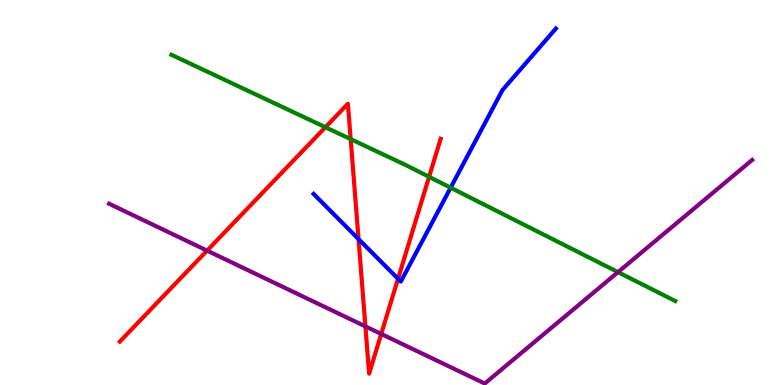[{'lines': ['blue', 'red'], 'intersections': [{'x': 4.63, 'y': 3.79}, {'x': 5.14, 'y': 2.76}]}, {'lines': ['green', 'red'], 'intersections': [{'x': 4.2, 'y': 6.7}, {'x': 4.52, 'y': 6.39}, {'x': 5.54, 'y': 5.41}]}, {'lines': ['purple', 'red'], 'intersections': [{'x': 2.67, 'y': 3.49}, {'x': 4.72, 'y': 1.52}, {'x': 4.92, 'y': 1.33}]}, {'lines': ['blue', 'green'], 'intersections': [{'x': 5.81, 'y': 5.12}]}, {'lines': ['blue', 'purple'], 'intersections': []}, {'lines': ['green', 'purple'], 'intersections': [{'x': 7.97, 'y': 2.93}]}]